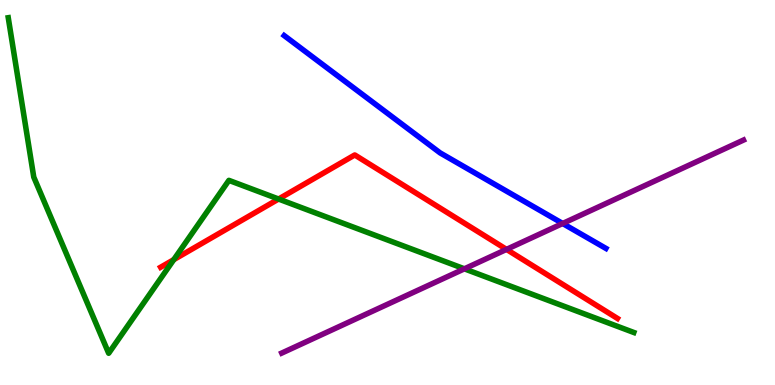[{'lines': ['blue', 'red'], 'intersections': []}, {'lines': ['green', 'red'], 'intersections': [{'x': 2.24, 'y': 3.26}, {'x': 3.59, 'y': 4.83}]}, {'lines': ['purple', 'red'], 'intersections': [{'x': 6.54, 'y': 3.52}]}, {'lines': ['blue', 'green'], 'intersections': []}, {'lines': ['blue', 'purple'], 'intersections': [{'x': 7.26, 'y': 4.2}]}, {'lines': ['green', 'purple'], 'intersections': [{'x': 5.99, 'y': 3.02}]}]